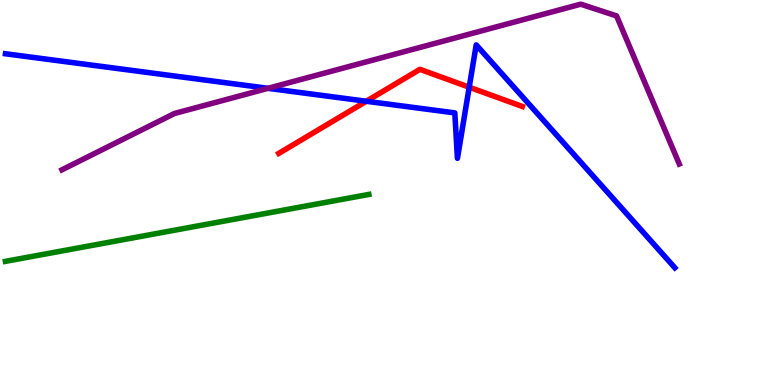[{'lines': ['blue', 'red'], 'intersections': [{'x': 4.73, 'y': 7.37}, {'x': 6.05, 'y': 7.73}]}, {'lines': ['green', 'red'], 'intersections': []}, {'lines': ['purple', 'red'], 'intersections': []}, {'lines': ['blue', 'green'], 'intersections': []}, {'lines': ['blue', 'purple'], 'intersections': [{'x': 3.46, 'y': 7.71}]}, {'lines': ['green', 'purple'], 'intersections': []}]